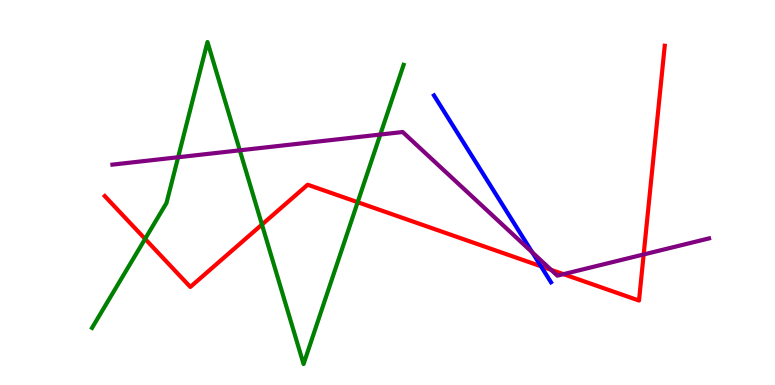[{'lines': ['blue', 'red'], 'intersections': [{'x': 6.98, 'y': 3.08}]}, {'lines': ['green', 'red'], 'intersections': [{'x': 1.87, 'y': 3.79}, {'x': 3.38, 'y': 4.17}, {'x': 4.62, 'y': 4.75}]}, {'lines': ['purple', 'red'], 'intersections': [{'x': 7.11, 'y': 2.99}, {'x': 7.27, 'y': 2.88}, {'x': 8.31, 'y': 3.39}]}, {'lines': ['blue', 'green'], 'intersections': []}, {'lines': ['blue', 'purple'], 'intersections': [{'x': 6.87, 'y': 3.44}]}, {'lines': ['green', 'purple'], 'intersections': [{'x': 2.3, 'y': 5.92}, {'x': 3.09, 'y': 6.1}, {'x': 4.91, 'y': 6.51}]}]